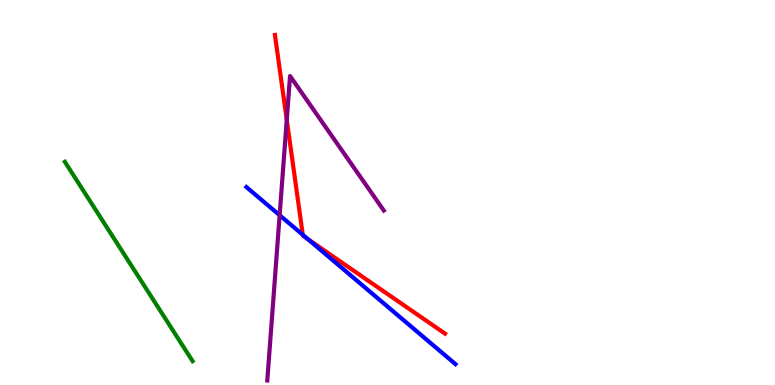[{'lines': ['blue', 'red'], 'intersections': [{'x': 3.91, 'y': 3.9}, {'x': 3.97, 'y': 3.79}]}, {'lines': ['green', 'red'], 'intersections': []}, {'lines': ['purple', 'red'], 'intersections': [{'x': 3.7, 'y': 6.89}]}, {'lines': ['blue', 'green'], 'intersections': []}, {'lines': ['blue', 'purple'], 'intersections': [{'x': 3.61, 'y': 4.41}]}, {'lines': ['green', 'purple'], 'intersections': []}]